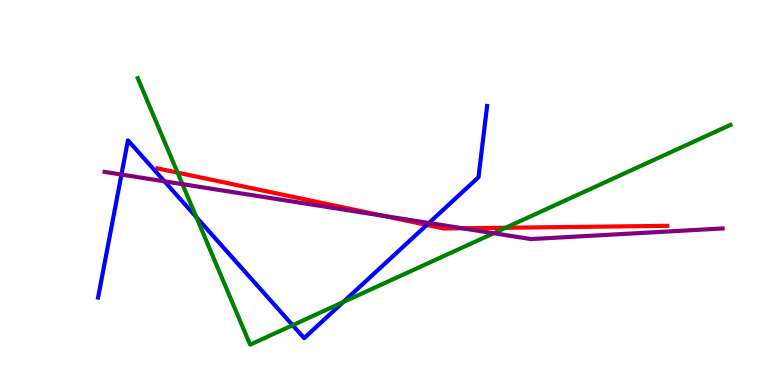[{'lines': ['blue', 'red'], 'intersections': [{'x': 5.51, 'y': 4.16}]}, {'lines': ['green', 'red'], 'intersections': [{'x': 2.29, 'y': 5.52}, {'x': 6.52, 'y': 4.08}]}, {'lines': ['purple', 'red'], 'intersections': [{'x': 4.95, 'y': 4.39}, {'x': 5.97, 'y': 4.07}]}, {'lines': ['blue', 'green'], 'intersections': [{'x': 2.53, 'y': 4.36}, {'x': 3.78, 'y': 1.55}, {'x': 4.43, 'y': 2.15}]}, {'lines': ['blue', 'purple'], 'intersections': [{'x': 1.57, 'y': 5.47}, {'x': 2.12, 'y': 5.29}, {'x': 5.53, 'y': 4.21}]}, {'lines': ['green', 'purple'], 'intersections': [{'x': 2.35, 'y': 5.22}, {'x': 6.37, 'y': 3.94}]}]